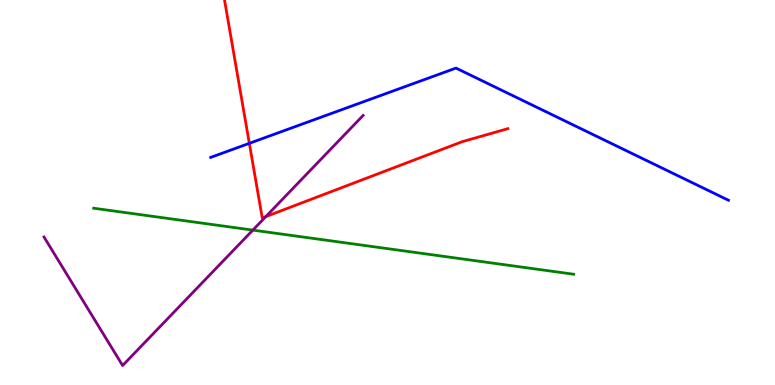[{'lines': ['blue', 'red'], 'intersections': [{'x': 3.22, 'y': 6.28}]}, {'lines': ['green', 'red'], 'intersections': []}, {'lines': ['purple', 'red'], 'intersections': [{'x': 3.43, 'y': 4.37}]}, {'lines': ['blue', 'green'], 'intersections': []}, {'lines': ['blue', 'purple'], 'intersections': []}, {'lines': ['green', 'purple'], 'intersections': [{'x': 3.26, 'y': 4.02}]}]